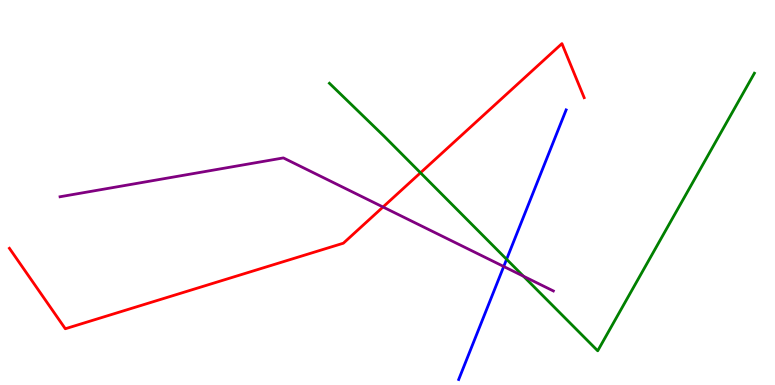[{'lines': ['blue', 'red'], 'intersections': []}, {'lines': ['green', 'red'], 'intersections': [{'x': 5.43, 'y': 5.51}]}, {'lines': ['purple', 'red'], 'intersections': [{'x': 4.94, 'y': 4.62}]}, {'lines': ['blue', 'green'], 'intersections': [{'x': 6.54, 'y': 3.27}]}, {'lines': ['blue', 'purple'], 'intersections': [{'x': 6.5, 'y': 3.08}]}, {'lines': ['green', 'purple'], 'intersections': [{'x': 6.75, 'y': 2.83}]}]